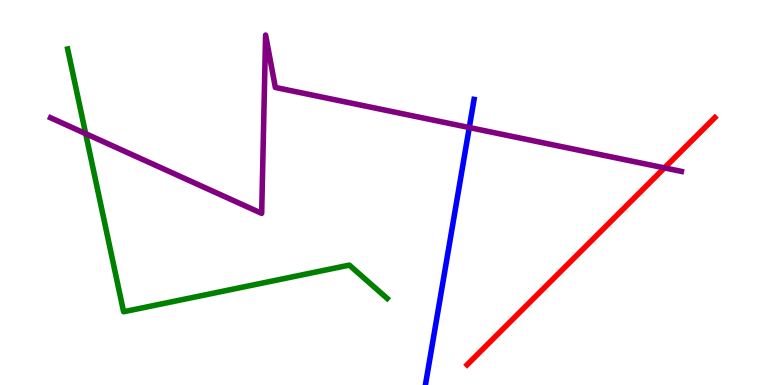[{'lines': ['blue', 'red'], 'intersections': []}, {'lines': ['green', 'red'], 'intersections': []}, {'lines': ['purple', 'red'], 'intersections': [{'x': 8.57, 'y': 5.64}]}, {'lines': ['blue', 'green'], 'intersections': []}, {'lines': ['blue', 'purple'], 'intersections': [{'x': 6.06, 'y': 6.69}]}, {'lines': ['green', 'purple'], 'intersections': [{'x': 1.11, 'y': 6.53}]}]